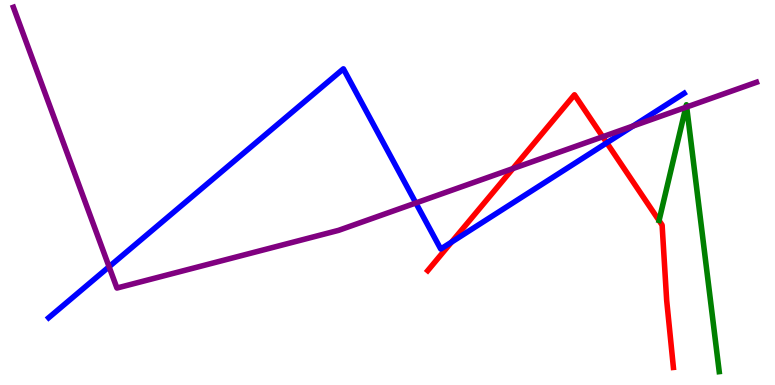[{'lines': ['blue', 'red'], 'intersections': [{'x': 5.83, 'y': 3.71}, {'x': 7.83, 'y': 6.29}]}, {'lines': ['green', 'red'], 'intersections': []}, {'lines': ['purple', 'red'], 'intersections': [{'x': 6.62, 'y': 5.62}, {'x': 7.78, 'y': 6.45}]}, {'lines': ['blue', 'green'], 'intersections': []}, {'lines': ['blue', 'purple'], 'intersections': [{'x': 1.41, 'y': 3.07}, {'x': 5.37, 'y': 4.73}, {'x': 8.17, 'y': 6.73}]}, {'lines': ['green', 'purple'], 'intersections': [{'x': 8.85, 'y': 7.21}, {'x': 8.86, 'y': 7.22}]}]